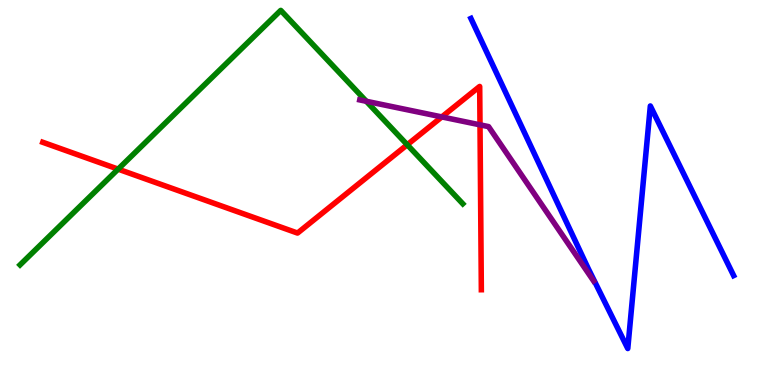[{'lines': ['blue', 'red'], 'intersections': []}, {'lines': ['green', 'red'], 'intersections': [{'x': 1.52, 'y': 5.61}, {'x': 5.25, 'y': 6.24}]}, {'lines': ['purple', 'red'], 'intersections': [{'x': 5.7, 'y': 6.96}, {'x': 6.19, 'y': 6.76}]}, {'lines': ['blue', 'green'], 'intersections': []}, {'lines': ['blue', 'purple'], 'intersections': []}, {'lines': ['green', 'purple'], 'intersections': [{'x': 4.73, 'y': 7.37}]}]